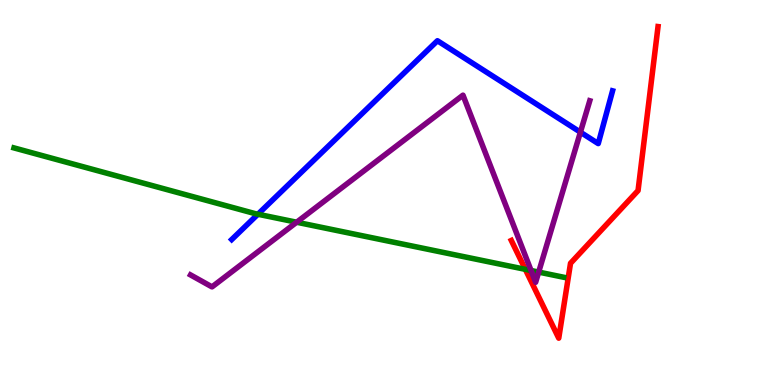[{'lines': ['blue', 'red'], 'intersections': []}, {'lines': ['green', 'red'], 'intersections': [{'x': 6.78, 'y': 3.0}]}, {'lines': ['purple', 'red'], 'intersections': []}, {'lines': ['blue', 'green'], 'intersections': [{'x': 3.33, 'y': 4.44}]}, {'lines': ['blue', 'purple'], 'intersections': [{'x': 7.49, 'y': 6.57}]}, {'lines': ['green', 'purple'], 'intersections': [{'x': 3.83, 'y': 4.23}, {'x': 6.85, 'y': 2.97}, {'x': 6.95, 'y': 2.93}]}]